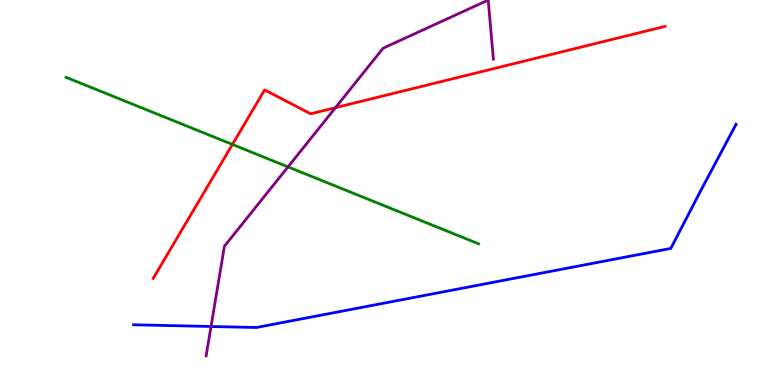[{'lines': ['blue', 'red'], 'intersections': []}, {'lines': ['green', 'red'], 'intersections': [{'x': 3.0, 'y': 6.25}]}, {'lines': ['purple', 'red'], 'intersections': [{'x': 4.33, 'y': 7.2}]}, {'lines': ['blue', 'green'], 'intersections': []}, {'lines': ['blue', 'purple'], 'intersections': [{'x': 2.72, 'y': 1.52}]}, {'lines': ['green', 'purple'], 'intersections': [{'x': 3.72, 'y': 5.67}]}]